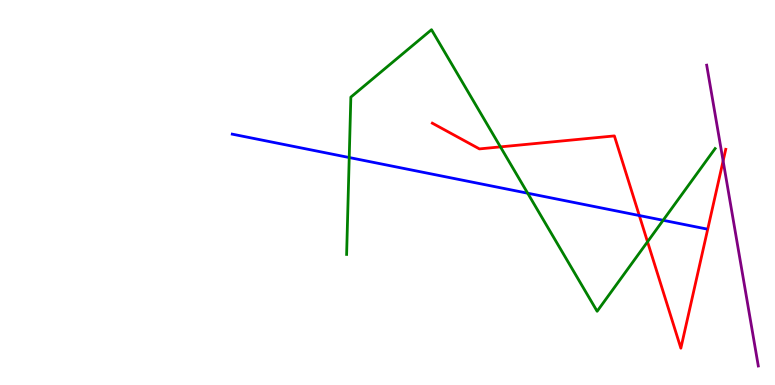[{'lines': ['blue', 'red'], 'intersections': [{'x': 8.25, 'y': 4.4}]}, {'lines': ['green', 'red'], 'intersections': [{'x': 6.46, 'y': 6.18}, {'x': 8.36, 'y': 3.72}]}, {'lines': ['purple', 'red'], 'intersections': [{'x': 9.33, 'y': 5.82}]}, {'lines': ['blue', 'green'], 'intersections': [{'x': 4.51, 'y': 5.91}, {'x': 6.81, 'y': 4.98}, {'x': 8.56, 'y': 4.28}]}, {'lines': ['blue', 'purple'], 'intersections': []}, {'lines': ['green', 'purple'], 'intersections': []}]